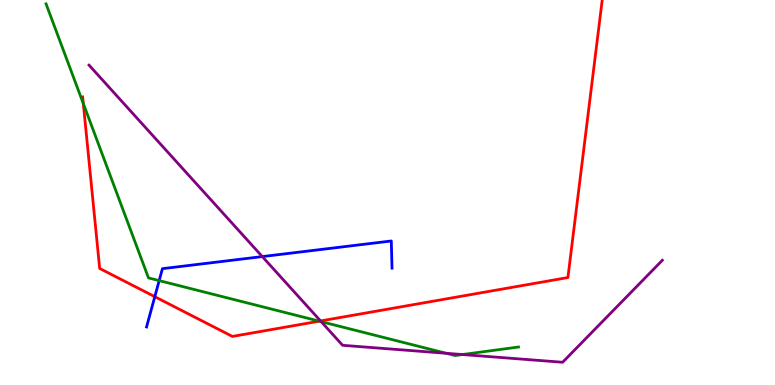[{'lines': ['blue', 'red'], 'intersections': [{'x': 2.0, 'y': 2.29}]}, {'lines': ['green', 'red'], 'intersections': [{'x': 1.07, 'y': 7.31}, {'x': 4.12, 'y': 1.66}]}, {'lines': ['purple', 'red'], 'intersections': [{'x': 4.14, 'y': 1.66}]}, {'lines': ['blue', 'green'], 'intersections': [{'x': 2.05, 'y': 2.71}]}, {'lines': ['blue', 'purple'], 'intersections': [{'x': 3.38, 'y': 3.34}]}, {'lines': ['green', 'purple'], 'intersections': [{'x': 4.14, 'y': 1.65}, {'x': 5.76, 'y': 0.824}, {'x': 5.97, 'y': 0.791}]}]